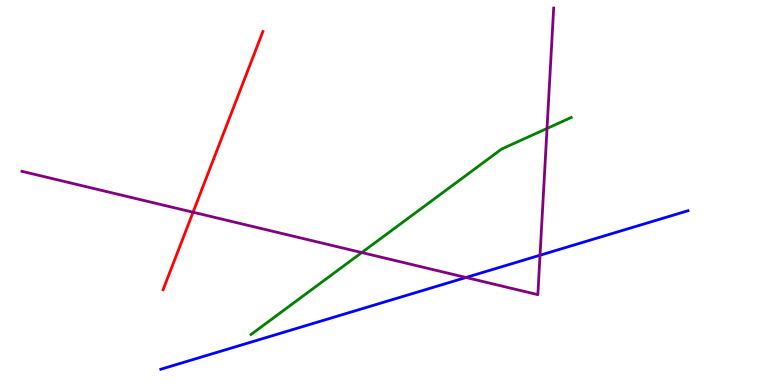[{'lines': ['blue', 'red'], 'intersections': []}, {'lines': ['green', 'red'], 'intersections': []}, {'lines': ['purple', 'red'], 'intersections': [{'x': 2.49, 'y': 4.49}]}, {'lines': ['blue', 'green'], 'intersections': []}, {'lines': ['blue', 'purple'], 'intersections': [{'x': 6.01, 'y': 2.79}, {'x': 6.97, 'y': 3.37}]}, {'lines': ['green', 'purple'], 'intersections': [{'x': 4.67, 'y': 3.44}, {'x': 7.06, 'y': 6.66}]}]